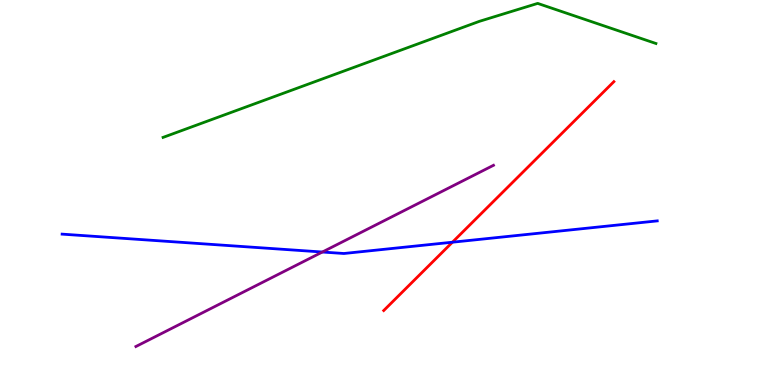[{'lines': ['blue', 'red'], 'intersections': [{'x': 5.84, 'y': 3.71}]}, {'lines': ['green', 'red'], 'intersections': []}, {'lines': ['purple', 'red'], 'intersections': []}, {'lines': ['blue', 'green'], 'intersections': []}, {'lines': ['blue', 'purple'], 'intersections': [{'x': 4.16, 'y': 3.45}]}, {'lines': ['green', 'purple'], 'intersections': []}]